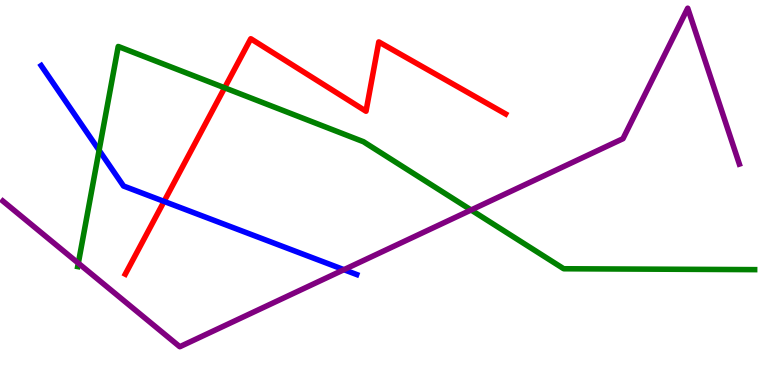[{'lines': ['blue', 'red'], 'intersections': [{'x': 2.12, 'y': 4.77}]}, {'lines': ['green', 'red'], 'intersections': [{'x': 2.9, 'y': 7.72}]}, {'lines': ['purple', 'red'], 'intersections': []}, {'lines': ['blue', 'green'], 'intersections': [{'x': 1.28, 'y': 6.1}]}, {'lines': ['blue', 'purple'], 'intersections': [{'x': 4.44, 'y': 3.0}]}, {'lines': ['green', 'purple'], 'intersections': [{'x': 1.01, 'y': 3.16}, {'x': 6.08, 'y': 4.55}]}]